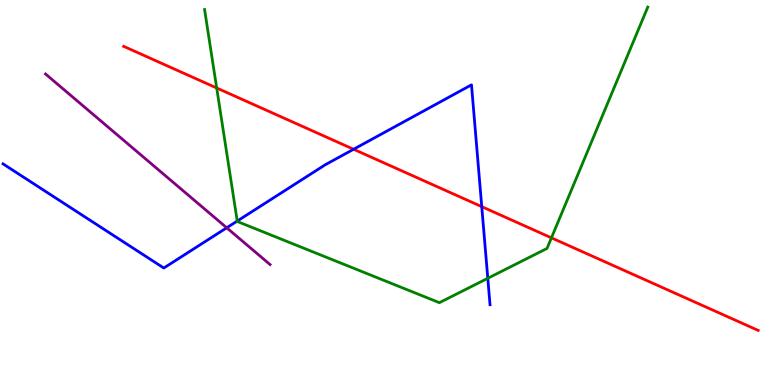[{'lines': ['blue', 'red'], 'intersections': [{'x': 4.56, 'y': 6.12}, {'x': 6.22, 'y': 4.63}]}, {'lines': ['green', 'red'], 'intersections': [{'x': 2.8, 'y': 7.71}, {'x': 7.12, 'y': 3.82}]}, {'lines': ['purple', 'red'], 'intersections': []}, {'lines': ['blue', 'green'], 'intersections': [{'x': 3.06, 'y': 4.26}, {'x': 6.29, 'y': 2.77}]}, {'lines': ['blue', 'purple'], 'intersections': [{'x': 2.93, 'y': 4.08}]}, {'lines': ['green', 'purple'], 'intersections': []}]